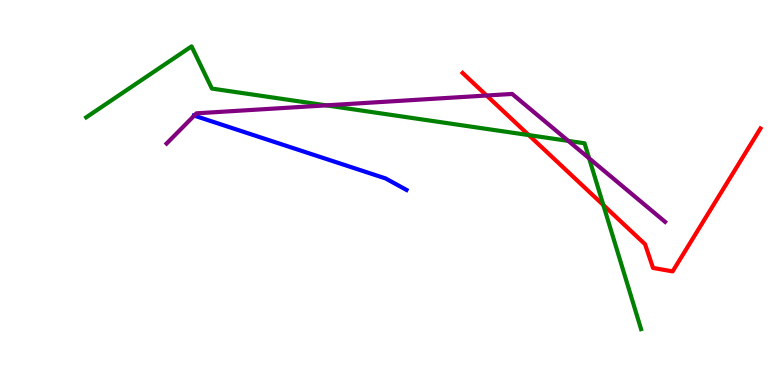[{'lines': ['blue', 'red'], 'intersections': []}, {'lines': ['green', 'red'], 'intersections': [{'x': 6.82, 'y': 6.49}, {'x': 7.79, 'y': 4.67}]}, {'lines': ['purple', 'red'], 'intersections': [{'x': 6.28, 'y': 7.52}]}, {'lines': ['blue', 'green'], 'intersections': []}, {'lines': ['blue', 'purple'], 'intersections': [{'x': 2.51, 'y': 7.0}]}, {'lines': ['green', 'purple'], 'intersections': [{'x': 4.21, 'y': 7.26}, {'x': 7.33, 'y': 6.34}, {'x': 7.6, 'y': 5.89}]}]